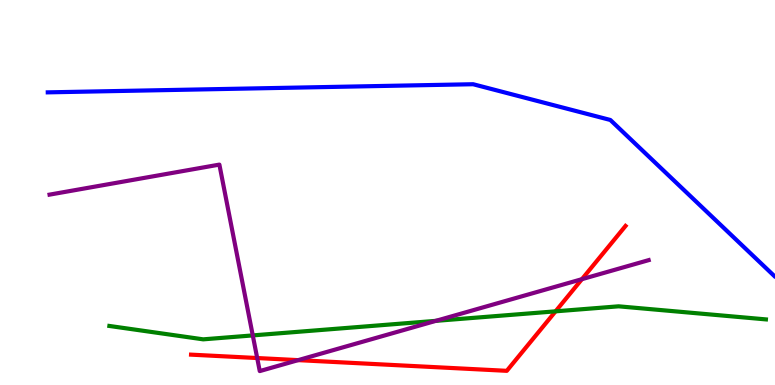[{'lines': ['blue', 'red'], 'intersections': []}, {'lines': ['green', 'red'], 'intersections': [{'x': 7.17, 'y': 1.91}]}, {'lines': ['purple', 'red'], 'intersections': [{'x': 3.32, 'y': 0.7}, {'x': 3.85, 'y': 0.646}, {'x': 7.51, 'y': 2.75}]}, {'lines': ['blue', 'green'], 'intersections': []}, {'lines': ['blue', 'purple'], 'intersections': []}, {'lines': ['green', 'purple'], 'intersections': [{'x': 3.26, 'y': 1.29}, {'x': 5.62, 'y': 1.67}]}]